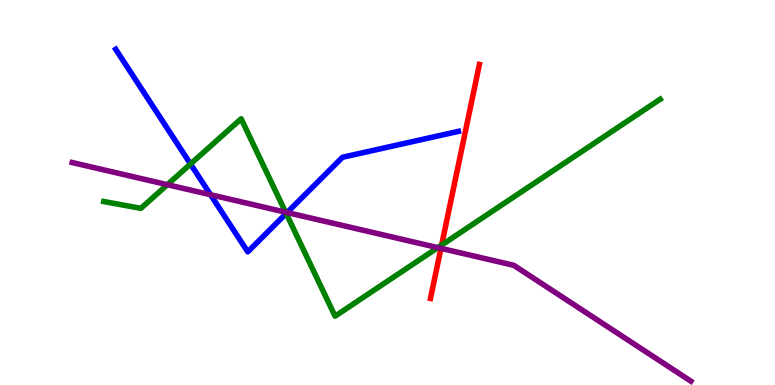[{'lines': ['blue', 'red'], 'intersections': []}, {'lines': ['green', 'red'], 'intersections': [{'x': 5.7, 'y': 3.63}]}, {'lines': ['purple', 'red'], 'intersections': [{'x': 5.69, 'y': 3.55}]}, {'lines': ['blue', 'green'], 'intersections': [{'x': 2.46, 'y': 5.74}, {'x': 3.69, 'y': 4.45}]}, {'lines': ['blue', 'purple'], 'intersections': [{'x': 2.72, 'y': 4.94}, {'x': 3.7, 'y': 4.48}]}, {'lines': ['green', 'purple'], 'intersections': [{'x': 2.16, 'y': 5.2}, {'x': 3.69, 'y': 4.49}, {'x': 5.65, 'y': 3.57}]}]